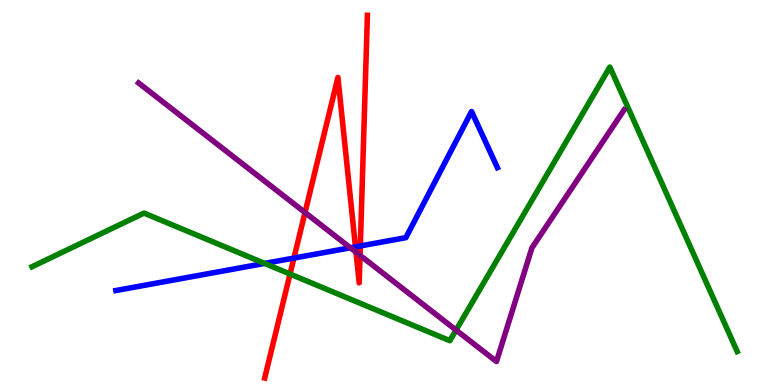[{'lines': ['blue', 'red'], 'intersections': [{'x': 3.79, 'y': 3.3}, {'x': 4.59, 'y': 3.59}, {'x': 4.65, 'y': 3.61}]}, {'lines': ['green', 'red'], 'intersections': [{'x': 3.74, 'y': 2.88}]}, {'lines': ['purple', 'red'], 'intersections': [{'x': 3.94, 'y': 4.48}, {'x': 4.59, 'y': 3.45}, {'x': 4.65, 'y': 3.37}]}, {'lines': ['blue', 'green'], 'intersections': [{'x': 3.41, 'y': 3.16}]}, {'lines': ['blue', 'purple'], 'intersections': [{'x': 4.52, 'y': 3.56}]}, {'lines': ['green', 'purple'], 'intersections': [{'x': 5.88, 'y': 1.43}]}]